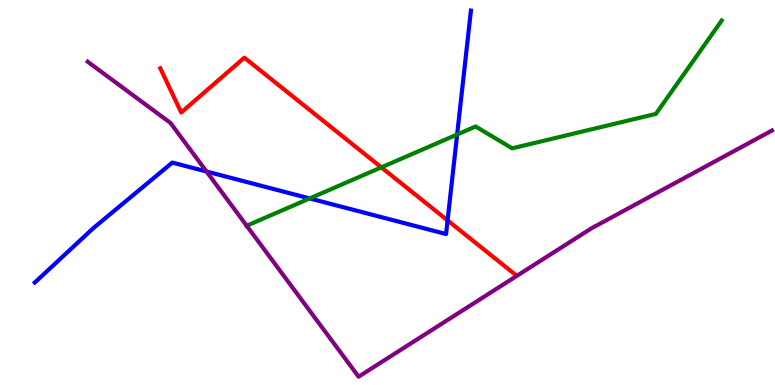[{'lines': ['blue', 'red'], 'intersections': [{'x': 5.78, 'y': 4.27}]}, {'lines': ['green', 'red'], 'intersections': [{'x': 4.92, 'y': 5.65}]}, {'lines': ['purple', 'red'], 'intersections': []}, {'lines': ['blue', 'green'], 'intersections': [{'x': 4.0, 'y': 4.85}, {'x': 5.9, 'y': 6.51}]}, {'lines': ['blue', 'purple'], 'intersections': [{'x': 2.66, 'y': 5.55}]}, {'lines': ['green', 'purple'], 'intersections': [{'x': 3.18, 'y': 4.14}]}]